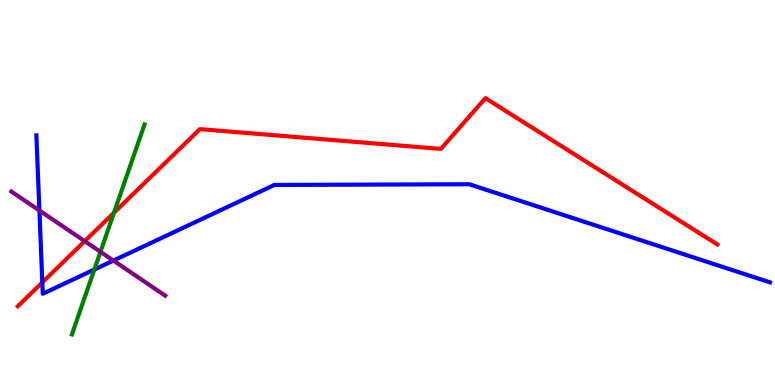[{'lines': ['blue', 'red'], 'intersections': [{'x': 0.546, 'y': 2.66}]}, {'lines': ['green', 'red'], 'intersections': [{'x': 1.47, 'y': 4.48}]}, {'lines': ['purple', 'red'], 'intersections': [{'x': 1.09, 'y': 3.74}]}, {'lines': ['blue', 'green'], 'intersections': [{'x': 1.22, 'y': 3.0}]}, {'lines': ['blue', 'purple'], 'intersections': [{'x': 0.509, 'y': 4.53}, {'x': 1.46, 'y': 3.23}]}, {'lines': ['green', 'purple'], 'intersections': [{'x': 1.3, 'y': 3.46}]}]